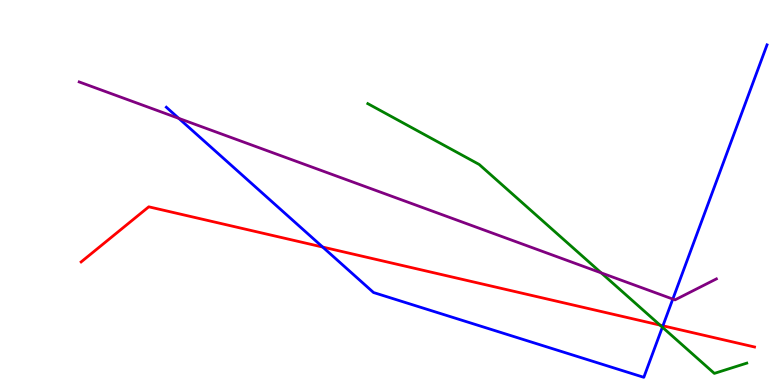[{'lines': ['blue', 'red'], 'intersections': [{'x': 4.16, 'y': 3.58}, {'x': 8.55, 'y': 1.54}]}, {'lines': ['green', 'red'], 'intersections': [{'x': 8.52, 'y': 1.56}]}, {'lines': ['purple', 'red'], 'intersections': []}, {'lines': ['blue', 'green'], 'intersections': [{'x': 8.55, 'y': 1.5}]}, {'lines': ['blue', 'purple'], 'intersections': [{'x': 2.31, 'y': 6.93}, {'x': 8.68, 'y': 2.23}]}, {'lines': ['green', 'purple'], 'intersections': [{'x': 7.76, 'y': 2.91}]}]